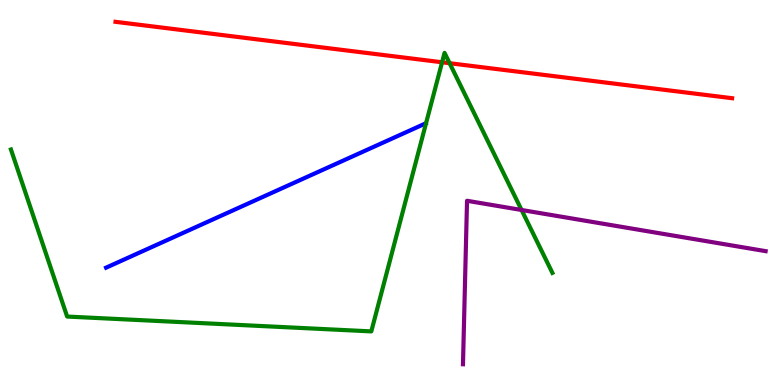[{'lines': ['blue', 'red'], 'intersections': []}, {'lines': ['green', 'red'], 'intersections': [{'x': 5.7, 'y': 8.38}, {'x': 5.8, 'y': 8.36}]}, {'lines': ['purple', 'red'], 'intersections': []}, {'lines': ['blue', 'green'], 'intersections': []}, {'lines': ['blue', 'purple'], 'intersections': []}, {'lines': ['green', 'purple'], 'intersections': [{'x': 6.73, 'y': 4.55}]}]